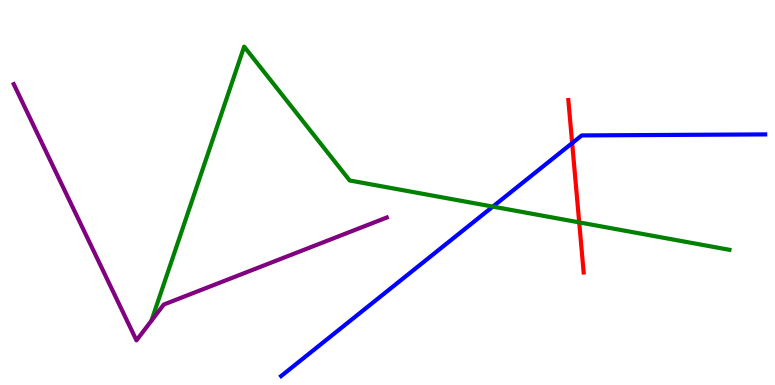[{'lines': ['blue', 'red'], 'intersections': [{'x': 7.38, 'y': 6.28}]}, {'lines': ['green', 'red'], 'intersections': [{'x': 7.47, 'y': 4.22}]}, {'lines': ['purple', 'red'], 'intersections': []}, {'lines': ['blue', 'green'], 'intersections': [{'x': 6.36, 'y': 4.63}]}, {'lines': ['blue', 'purple'], 'intersections': []}, {'lines': ['green', 'purple'], 'intersections': []}]